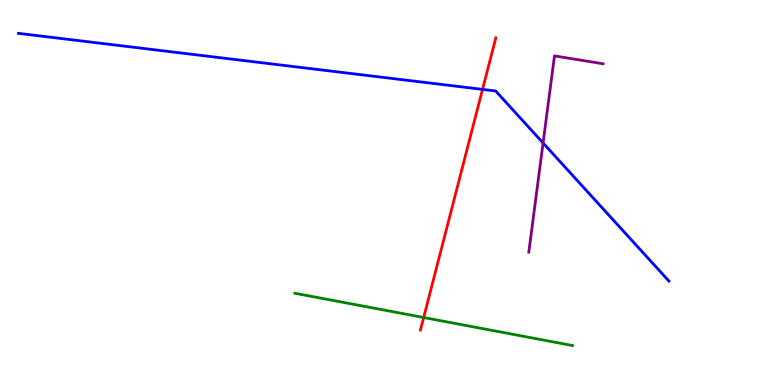[{'lines': ['blue', 'red'], 'intersections': [{'x': 6.23, 'y': 7.68}]}, {'lines': ['green', 'red'], 'intersections': [{'x': 5.47, 'y': 1.75}]}, {'lines': ['purple', 'red'], 'intersections': []}, {'lines': ['blue', 'green'], 'intersections': []}, {'lines': ['blue', 'purple'], 'intersections': [{'x': 7.01, 'y': 6.29}]}, {'lines': ['green', 'purple'], 'intersections': []}]